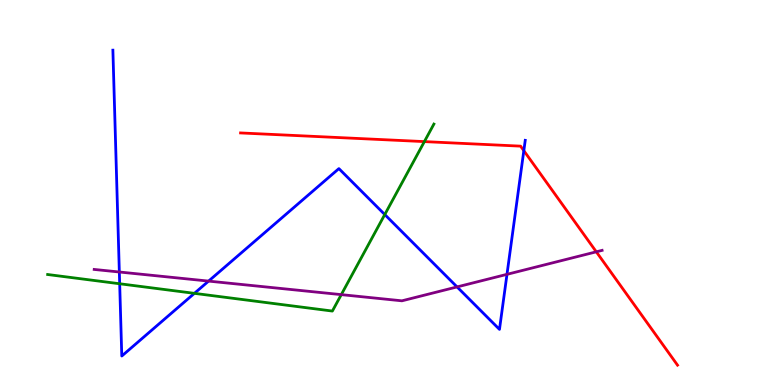[{'lines': ['blue', 'red'], 'intersections': [{'x': 6.76, 'y': 6.09}]}, {'lines': ['green', 'red'], 'intersections': [{'x': 5.48, 'y': 6.32}]}, {'lines': ['purple', 'red'], 'intersections': [{'x': 7.69, 'y': 3.46}]}, {'lines': ['blue', 'green'], 'intersections': [{'x': 1.54, 'y': 2.63}, {'x': 2.51, 'y': 2.38}, {'x': 4.96, 'y': 4.43}]}, {'lines': ['blue', 'purple'], 'intersections': [{'x': 1.54, 'y': 2.93}, {'x': 2.69, 'y': 2.7}, {'x': 5.9, 'y': 2.55}, {'x': 6.54, 'y': 2.87}]}, {'lines': ['green', 'purple'], 'intersections': [{'x': 4.4, 'y': 2.35}]}]